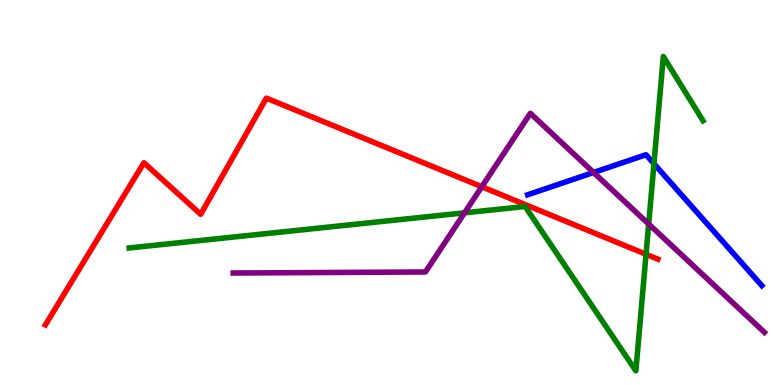[{'lines': ['blue', 'red'], 'intersections': []}, {'lines': ['green', 'red'], 'intersections': [{'x': 8.34, 'y': 3.4}]}, {'lines': ['purple', 'red'], 'intersections': [{'x': 6.22, 'y': 5.15}]}, {'lines': ['blue', 'green'], 'intersections': [{'x': 8.44, 'y': 5.75}]}, {'lines': ['blue', 'purple'], 'intersections': [{'x': 7.66, 'y': 5.52}]}, {'lines': ['green', 'purple'], 'intersections': [{'x': 5.99, 'y': 4.47}, {'x': 8.37, 'y': 4.18}]}]